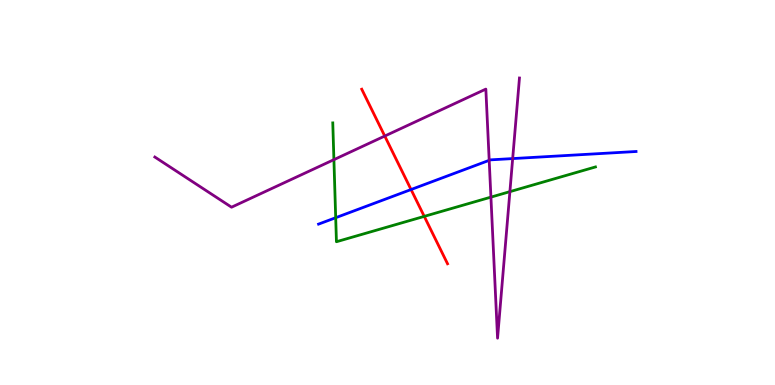[{'lines': ['blue', 'red'], 'intersections': [{'x': 5.3, 'y': 5.08}]}, {'lines': ['green', 'red'], 'intersections': [{'x': 5.47, 'y': 4.38}]}, {'lines': ['purple', 'red'], 'intersections': [{'x': 4.96, 'y': 6.47}]}, {'lines': ['blue', 'green'], 'intersections': [{'x': 4.33, 'y': 4.34}]}, {'lines': ['blue', 'purple'], 'intersections': [{'x': 6.31, 'y': 5.84}, {'x': 6.62, 'y': 5.88}]}, {'lines': ['green', 'purple'], 'intersections': [{'x': 4.31, 'y': 5.85}, {'x': 6.33, 'y': 4.88}, {'x': 6.58, 'y': 5.02}]}]